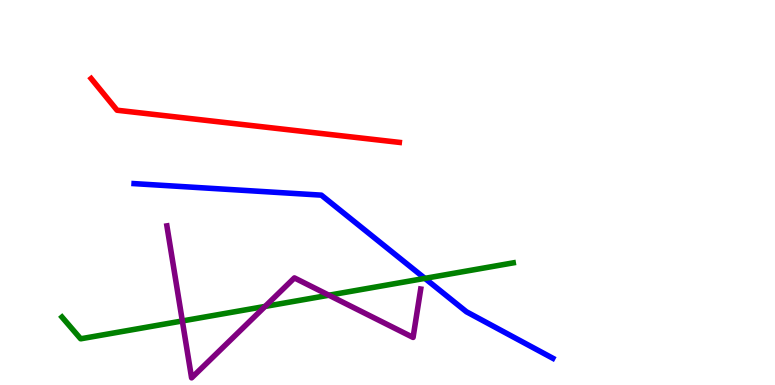[{'lines': ['blue', 'red'], 'intersections': []}, {'lines': ['green', 'red'], 'intersections': []}, {'lines': ['purple', 'red'], 'intersections': []}, {'lines': ['blue', 'green'], 'intersections': [{'x': 5.48, 'y': 2.77}]}, {'lines': ['blue', 'purple'], 'intersections': []}, {'lines': ['green', 'purple'], 'intersections': [{'x': 2.35, 'y': 1.66}, {'x': 3.42, 'y': 2.04}, {'x': 4.24, 'y': 2.33}]}]